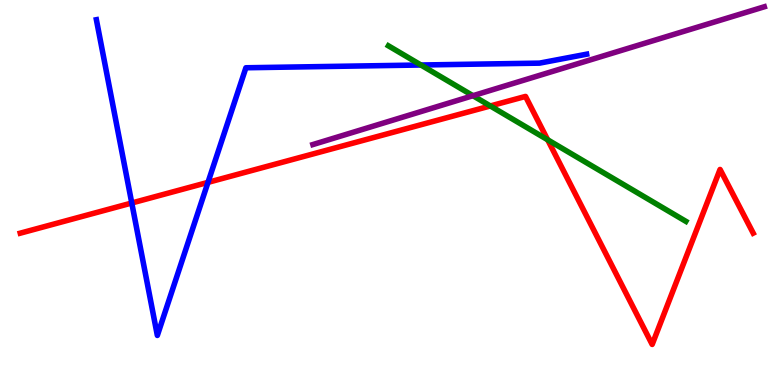[{'lines': ['blue', 'red'], 'intersections': [{'x': 1.7, 'y': 4.73}, {'x': 2.68, 'y': 5.26}]}, {'lines': ['green', 'red'], 'intersections': [{'x': 6.33, 'y': 7.25}, {'x': 7.07, 'y': 6.37}]}, {'lines': ['purple', 'red'], 'intersections': []}, {'lines': ['blue', 'green'], 'intersections': [{'x': 5.43, 'y': 8.31}]}, {'lines': ['blue', 'purple'], 'intersections': []}, {'lines': ['green', 'purple'], 'intersections': [{'x': 6.1, 'y': 7.51}]}]